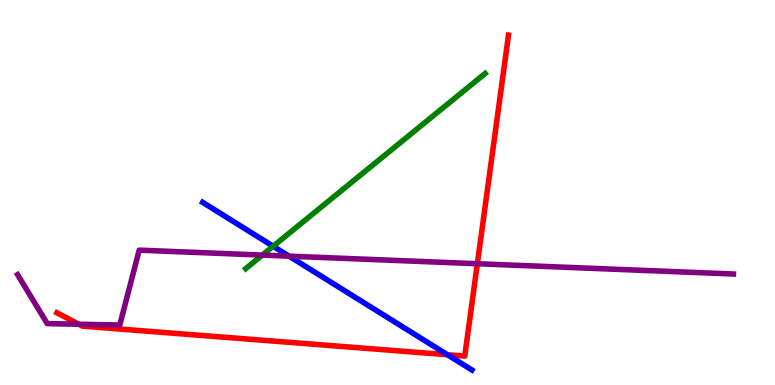[{'lines': ['blue', 'red'], 'intersections': [{'x': 5.77, 'y': 0.786}]}, {'lines': ['green', 'red'], 'intersections': []}, {'lines': ['purple', 'red'], 'intersections': [{'x': 1.02, 'y': 1.58}, {'x': 6.16, 'y': 3.15}]}, {'lines': ['blue', 'green'], 'intersections': [{'x': 3.52, 'y': 3.6}]}, {'lines': ['blue', 'purple'], 'intersections': [{'x': 3.73, 'y': 3.35}]}, {'lines': ['green', 'purple'], 'intersections': [{'x': 3.38, 'y': 3.37}]}]